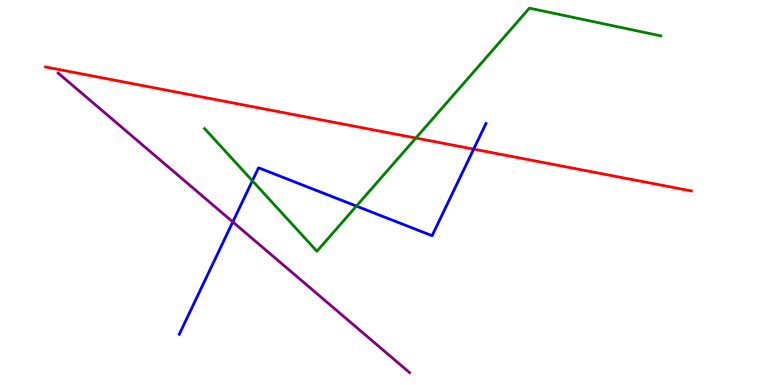[{'lines': ['blue', 'red'], 'intersections': [{'x': 6.11, 'y': 6.13}]}, {'lines': ['green', 'red'], 'intersections': [{'x': 5.37, 'y': 6.41}]}, {'lines': ['purple', 'red'], 'intersections': []}, {'lines': ['blue', 'green'], 'intersections': [{'x': 3.26, 'y': 5.3}, {'x': 4.6, 'y': 4.65}]}, {'lines': ['blue', 'purple'], 'intersections': [{'x': 3.0, 'y': 4.24}]}, {'lines': ['green', 'purple'], 'intersections': []}]